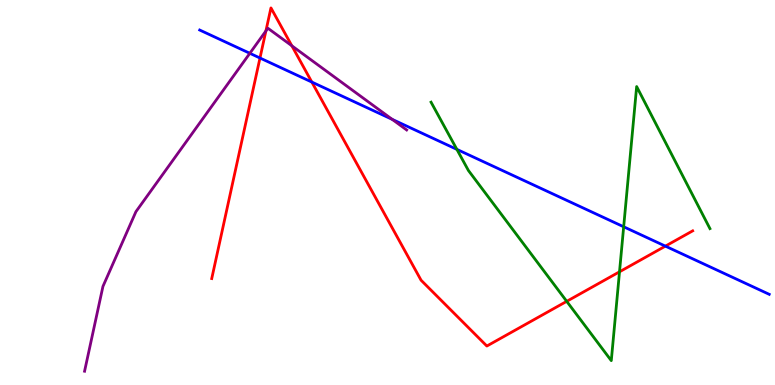[{'lines': ['blue', 'red'], 'intersections': [{'x': 3.35, 'y': 8.49}, {'x': 4.02, 'y': 7.87}, {'x': 8.59, 'y': 3.61}]}, {'lines': ['green', 'red'], 'intersections': [{'x': 7.31, 'y': 2.17}, {'x': 7.99, 'y': 2.94}]}, {'lines': ['purple', 'red'], 'intersections': [{'x': 3.43, 'y': 9.2}, {'x': 3.77, 'y': 8.81}]}, {'lines': ['blue', 'green'], 'intersections': [{'x': 5.9, 'y': 6.12}, {'x': 8.05, 'y': 4.11}]}, {'lines': ['blue', 'purple'], 'intersections': [{'x': 3.22, 'y': 8.62}, {'x': 5.06, 'y': 6.9}]}, {'lines': ['green', 'purple'], 'intersections': []}]